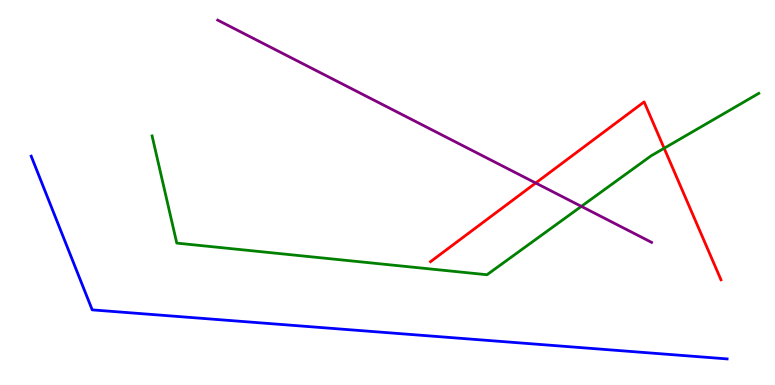[{'lines': ['blue', 'red'], 'intersections': []}, {'lines': ['green', 'red'], 'intersections': [{'x': 8.57, 'y': 6.15}]}, {'lines': ['purple', 'red'], 'intersections': [{'x': 6.91, 'y': 5.25}]}, {'lines': ['blue', 'green'], 'intersections': []}, {'lines': ['blue', 'purple'], 'intersections': []}, {'lines': ['green', 'purple'], 'intersections': [{'x': 7.5, 'y': 4.64}]}]